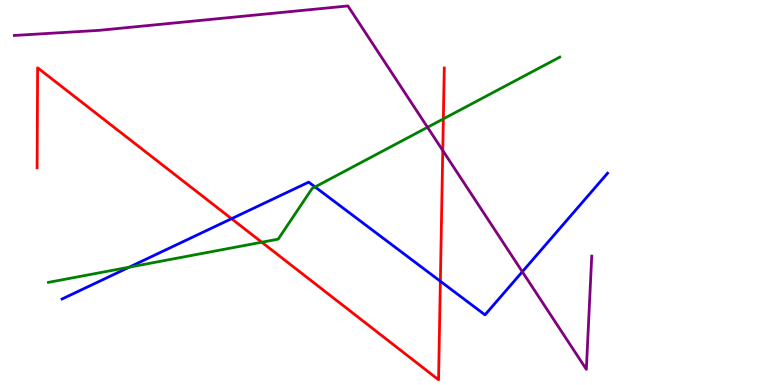[{'lines': ['blue', 'red'], 'intersections': [{'x': 2.99, 'y': 4.32}, {'x': 5.68, 'y': 2.69}]}, {'lines': ['green', 'red'], 'intersections': [{'x': 3.38, 'y': 3.71}, {'x': 5.72, 'y': 6.91}]}, {'lines': ['purple', 'red'], 'intersections': [{'x': 5.71, 'y': 6.09}]}, {'lines': ['blue', 'green'], 'intersections': [{'x': 1.67, 'y': 3.06}, {'x': 4.07, 'y': 5.14}]}, {'lines': ['blue', 'purple'], 'intersections': [{'x': 6.74, 'y': 2.94}]}, {'lines': ['green', 'purple'], 'intersections': [{'x': 5.52, 'y': 6.69}]}]